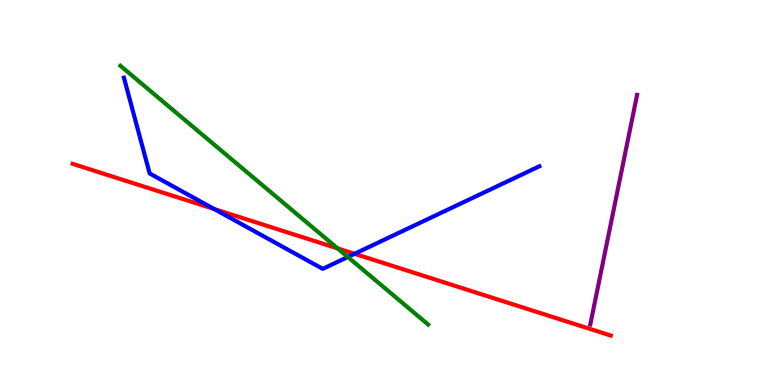[{'lines': ['blue', 'red'], 'intersections': [{'x': 2.76, 'y': 4.57}, {'x': 4.58, 'y': 3.41}]}, {'lines': ['green', 'red'], 'intersections': [{'x': 4.36, 'y': 3.55}]}, {'lines': ['purple', 'red'], 'intersections': []}, {'lines': ['blue', 'green'], 'intersections': [{'x': 4.49, 'y': 3.32}]}, {'lines': ['blue', 'purple'], 'intersections': []}, {'lines': ['green', 'purple'], 'intersections': []}]